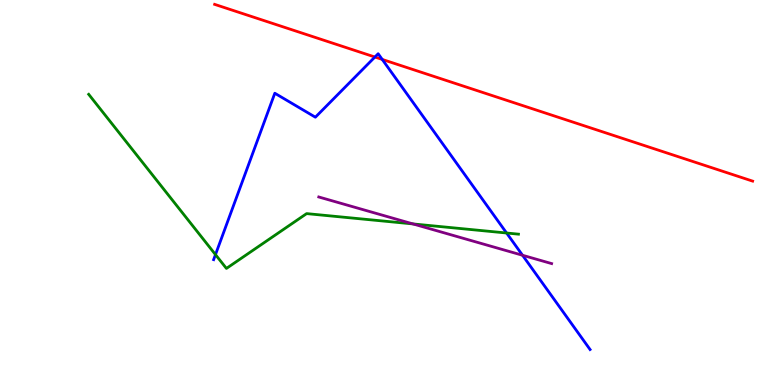[{'lines': ['blue', 'red'], 'intersections': [{'x': 4.84, 'y': 8.52}, {'x': 4.93, 'y': 8.46}]}, {'lines': ['green', 'red'], 'intersections': []}, {'lines': ['purple', 'red'], 'intersections': []}, {'lines': ['blue', 'green'], 'intersections': [{'x': 2.78, 'y': 3.39}, {'x': 6.54, 'y': 3.95}]}, {'lines': ['blue', 'purple'], 'intersections': [{'x': 6.74, 'y': 3.37}]}, {'lines': ['green', 'purple'], 'intersections': [{'x': 5.33, 'y': 4.18}]}]